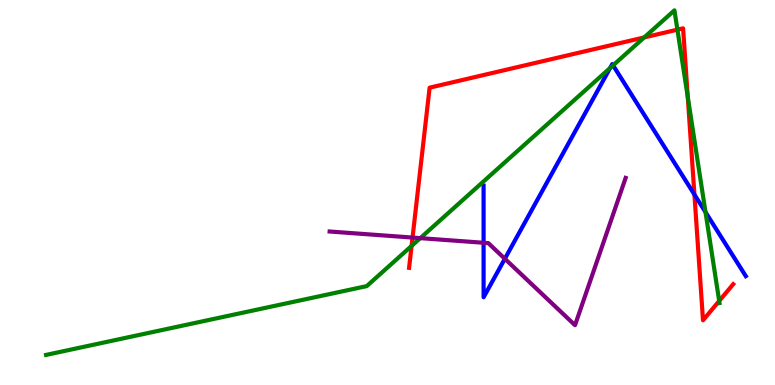[{'lines': ['blue', 'red'], 'intersections': [{'x': 8.96, 'y': 4.95}]}, {'lines': ['green', 'red'], 'intersections': [{'x': 5.31, 'y': 3.61}, {'x': 8.31, 'y': 9.03}, {'x': 8.74, 'y': 9.23}, {'x': 8.87, 'y': 7.48}, {'x': 9.28, 'y': 2.18}]}, {'lines': ['purple', 'red'], 'intersections': [{'x': 5.32, 'y': 3.83}]}, {'lines': ['blue', 'green'], 'intersections': [{'x': 7.87, 'y': 8.23}, {'x': 7.91, 'y': 8.3}, {'x': 9.1, 'y': 4.49}]}, {'lines': ['blue', 'purple'], 'intersections': [{'x': 6.24, 'y': 3.69}, {'x': 6.51, 'y': 3.28}]}, {'lines': ['green', 'purple'], 'intersections': [{'x': 5.42, 'y': 3.81}]}]